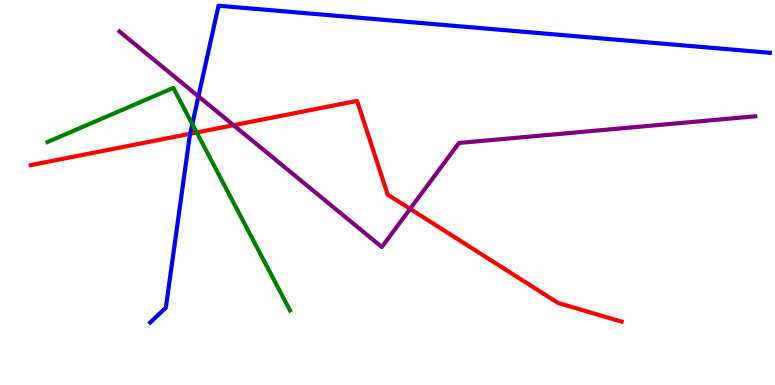[{'lines': ['blue', 'red'], 'intersections': [{'x': 2.45, 'y': 6.53}]}, {'lines': ['green', 'red'], 'intersections': [{'x': 2.54, 'y': 6.56}]}, {'lines': ['purple', 'red'], 'intersections': [{'x': 3.01, 'y': 6.75}, {'x': 5.29, 'y': 4.57}]}, {'lines': ['blue', 'green'], 'intersections': [{'x': 2.48, 'y': 6.78}]}, {'lines': ['blue', 'purple'], 'intersections': [{'x': 2.56, 'y': 7.5}]}, {'lines': ['green', 'purple'], 'intersections': []}]